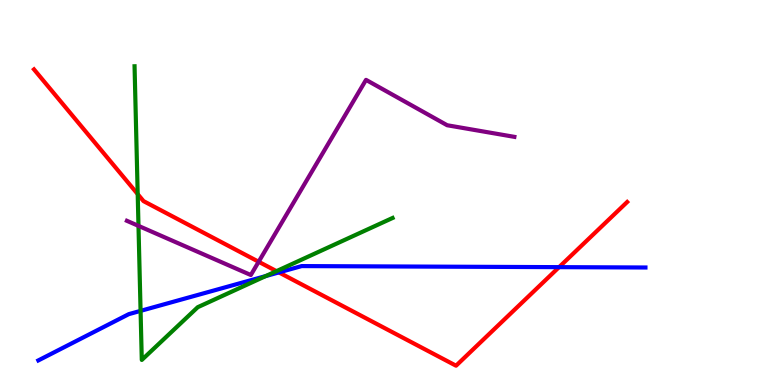[{'lines': ['blue', 'red'], 'intersections': [{'x': 3.6, 'y': 2.92}, {'x': 7.21, 'y': 3.06}]}, {'lines': ['green', 'red'], 'intersections': [{'x': 1.78, 'y': 4.96}, {'x': 3.57, 'y': 2.96}]}, {'lines': ['purple', 'red'], 'intersections': [{'x': 3.34, 'y': 3.2}]}, {'lines': ['blue', 'green'], 'intersections': [{'x': 1.81, 'y': 1.93}, {'x': 3.43, 'y': 2.83}]}, {'lines': ['blue', 'purple'], 'intersections': []}, {'lines': ['green', 'purple'], 'intersections': [{'x': 1.79, 'y': 4.13}]}]